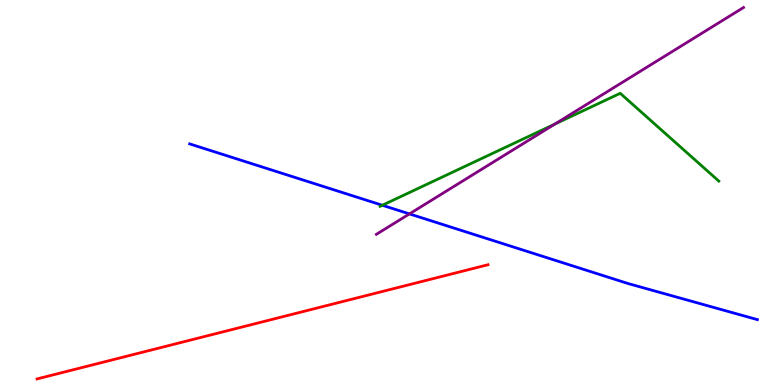[{'lines': ['blue', 'red'], 'intersections': []}, {'lines': ['green', 'red'], 'intersections': []}, {'lines': ['purple', 'red'], 'intersections': []}, {'lines': ['blue', 'green'], 'intersections': [{'x': 4.93, 'y': 4.67}]}, {'lines': ['blue', 'purple'], 'intersections': [{'x': 5.28, 'y': 4.44}]}, {'lines': ['green', 'purple'], 'intersections': [{'x': 7.16, 'y': 6.78}]}]